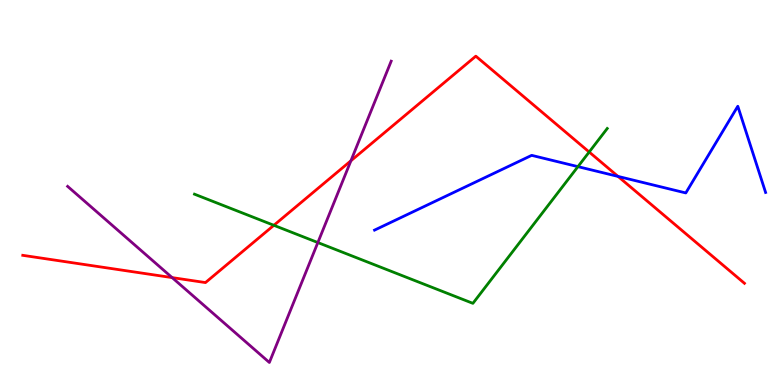[{'lines': ['blue', 'red'], 'intersections': [{'x': 7.97, 'y': 5.42}]}, {'lines': ['green', 'red'], 'intersections': [{'x': 3.53, 'y': 4.15}, {'x': 7.6, 'y': 6.05}]}, {'lines': ['purple', 'red'], 'intersections': [{'x': 2.22, 'y': 2.79}, {'x': 4.53, 'y': 5.82}]}, {'lines': ['blue', 'green'], 'intersections': [{'x': 7.46, 'y': 5.67}]}, {'lines': ['blue', 'purple'], 'intersections': []}, {'lines': ['green', 'purple'], 'intersections': [{'x': 4.1, 'y': 3.7}]}]